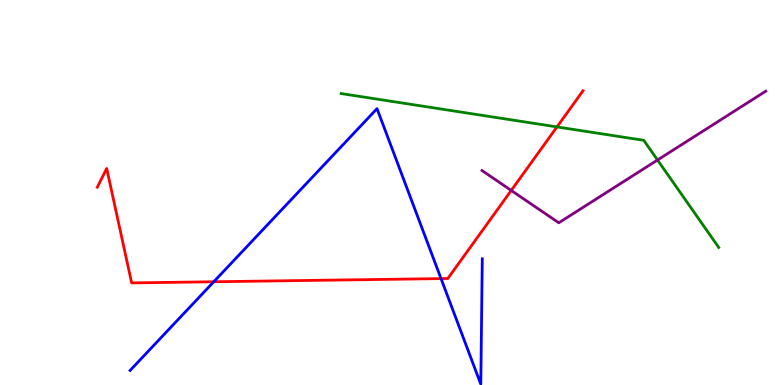[{'lines': ['blue', 'red'], 'intersections': [{'x': 2.76, 'y': 2.68}, {'x': 5.69, 'y': 2.76}]}, {'lines': ['green', 'red'], 'intersections': [{'x': 7.19, 'y': 6.7}]}, {'lines': ['purple', 'red'], 'intersections': [{'x': 6.6, 'y': 5.05}]}, {'lines': ['blue', 'green'], 'intersections': []}, {'lines': ['blue', 'purple'], 'intersections': []}, {'lines': ['green', 'purple'], 'intersections': [{'x': 8.48, 'y': 5.84}]}]